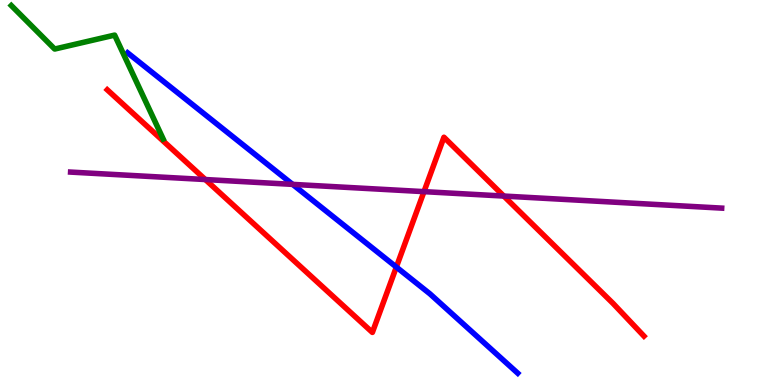[{'lines': ['blue', 'red'], 'intersections': [{'x': 5.11, 'y': 3.06}]}, {'lines': ['green', 'red'], 'intersections': []}, {'lines': ['purple', 'red'], 'intersections': [{'x': 2.65, 'y': 5.34}, {'x': 5.47, 'y': 5.02}, {'x': 6.5, 'y': 4.91}]}, {'lines': ['blue', 'green'], 'intersections': []}, {'lines': ['blue', 'purple'], 'intersections': [{'x': 3.78, 'y': 5.21}]}, {'lines': ['green', 'purple'], 'intersections': []}]